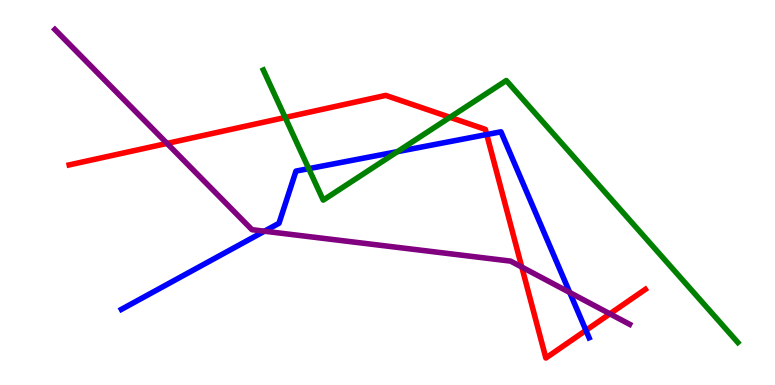[{'lines': ['blue', 'red'], 'intersections': [{'x': 6.28, 'y': 6.51}, {'x': 7.56, 'y': 1.42}]}, {'lines': ['green', 'red'], 'intersections': [{'x': 3.68, 'y': 6.95}, {'x': 5.81, 'y': 6.95}]}, {'lines': ['purple', 'red'], 'intersections': [{'x': 2.16, 'y': 6.27}, {'x': 6.73, 'y': 3.06}, {'x': 7.87, 'y': 1.85}]}, {'lines': ['blue', 'green'], 'intersections': [{'x': 3.98, 'y': 5.62}, {'x': 5.13, 'y': 6.06}]}, {'lines': ['blue', 'purple'], 'intersections': [{'x': 3.41, 'y': 3.99}, {'x': 7.35, 'y': 2.4}]}, {'lines': ['green', 'purple'], 'intersections': []}]